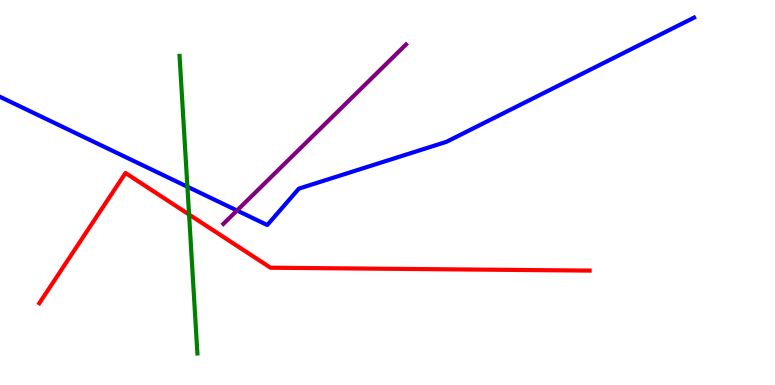[{'lines': ['blue', 'red'], 'intersections': []}, {'lines': ['green', 'red'], 'intersections': [{'x': 2.44, 'y': 4.43}]}, {'lines': ['purple', 'red'], 'intersections': []}, {'lines': ['blue', 'green'], 'intersections': [{'x': 2.42, 'y': 5.15}]}, {'lines': ['blue', 'purple'], 'intersections': [{'x': 3.06, 'y': 4.53}]}, {'lines': ['green', 'purple'], 'intersections': []}]